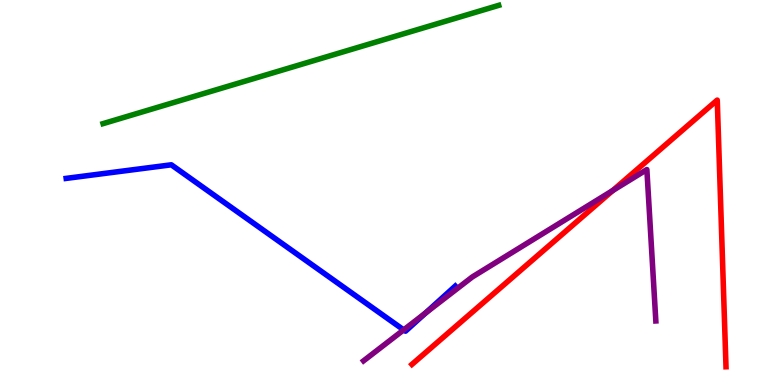[{'lines': ['blue', 'red'], 'intersections': []}, {'lines': ['green', 'red'], 'intersections': []}, {'lines': ['purple', 'red'], 'intersections': [{'x': 7.91, 'y': 5.05}]}, {'lines': ['blue', 'green'], 'intersections': []}, {'lines': ['blue', 'purple'], 'intersections': [{'x': 5.21, 'y': 1.43}, {'x': 5.49, 'y': 1.87}]}, {'lines': ['green', 'purple'], 'intersections': []}]